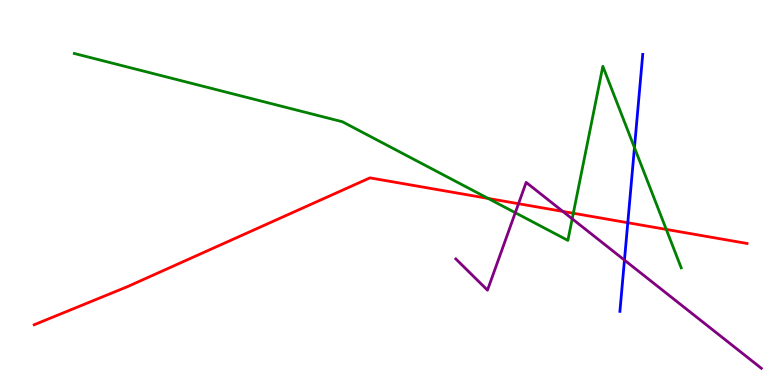[{'lines': ['blue', 'red'], 'intersections': [{'x': 8.1, 'y': 4.22}]}, {'lines': ['green', 'red'], 'intersections': [{'x': 6.3, 'y': 4.85}, {'x': 7.4, 'y': 4.46}, {'x': 8.6, 'y': 4.04}]}, {'lines': ['purple', 'red'], 'intersections': [{'x': 6.69, 'y': 4.71}, {'x': 7.26, 'y': 4.51}]}, {'lines': ['blue', 'green'], 'intersections': [{'x': 8.19, 'y': 6.17}]}, {'lines': ['blue', 'purple'], 'intersections': [{'x': 8.06, 'y': 3.24}]}, {'lines': ['green', 'purple'], 'intersections': [{'x': 6.65, 'y': 4.48}, {'x': 7.38, 'y': 4.32}]}]